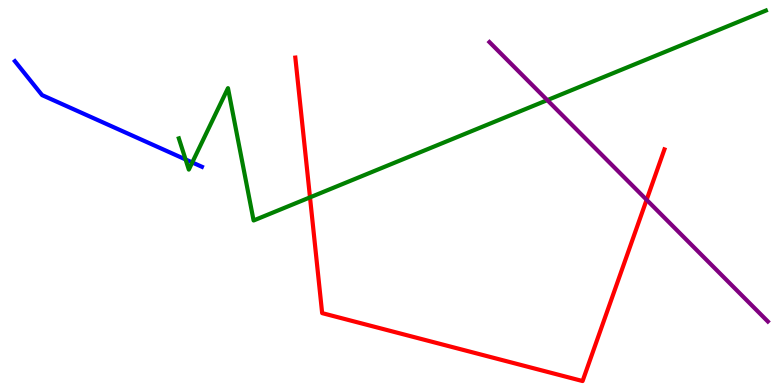[{'lines': ['blue', 'red'], 'intersections': []}, {'lines': ['green', 'red'], 'intersections': [{'x': 4.0, 'y': 4.87}]}, {'lines': ['purple', 'red'], 'intersections': [{'x': 8.34, 'y': 4.81}]}, {'lines': ['blue', 'green'], 'intersections': [{'x': 2.39, 'y': 5.86}, {'x': 2.48, 'y': 5.78}]}, {'lines': ['blue', 'purple'], 'intersections': []}, {'lines': ['green', 'purple'], 'intersections': [{'x': 7.06, 'y': 7.4}]}]